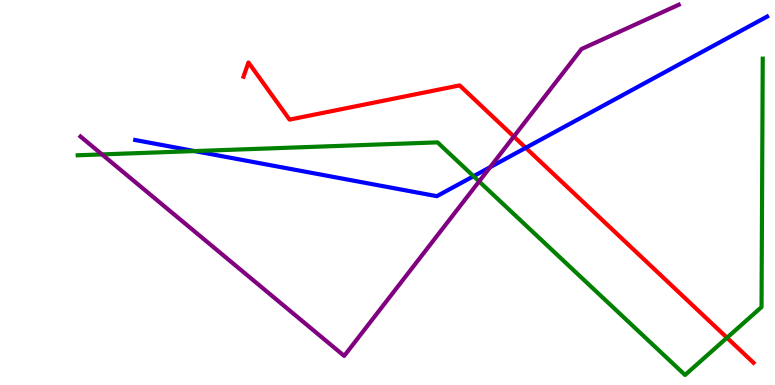[{'lines': ['blue', 'red'], 'intersections': [{'x': 6.78, 'y': 6.16}]}, {'lines': ['green', 'red'], 'intersections': [{'x': 9.38, 'y': 1.23}]}, {'lines': ['purple', 'red'], 'intersections': [{'x': 6.63, 'y': 6.45}]}, {'lines': ['blue', 'green'], 'intersections': [{'x': 2.51, 'y': 6.08}, {'x': 6.11, 'y': 5.42}]}, {'lines': ['blue', 'purple'], 'intersections': [{'x': 6.32, 'y': 5.66}]}, {'lines': ['green', 'purple'], 'intersections': [{'x': 1.32, 'y': 5.99}, {'x': 6.18, 'y': 5.29}]}]